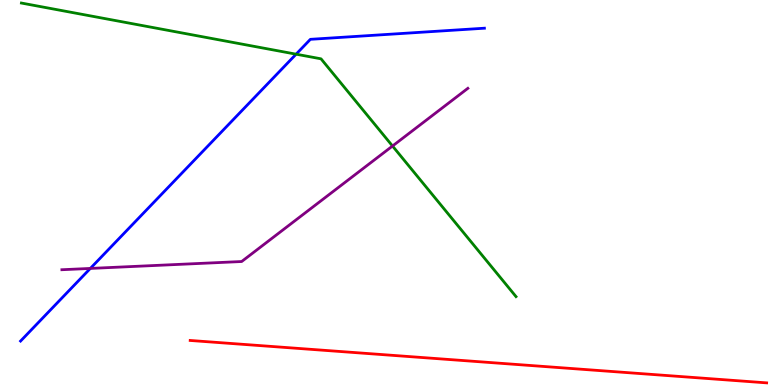[{'lines': ['blue', 'red'], 'intersections': []}, {'lines': ['green', 'red'], 'intersections': []}, {'lines': ['purple', 'red'], 'intersections': []}, {'lines': ['blue', 'green'], 'intersections': [{'x': 3.82, 'y': 8.59}]}, {'lines': ['blue', 'purple'], 'intersections': [{'x': 1.17, 'y': 3.03}]}, {'lines': ['green', 'purple'], 'intersections': [{'x': 5.06, 'y': 6.21}]}]